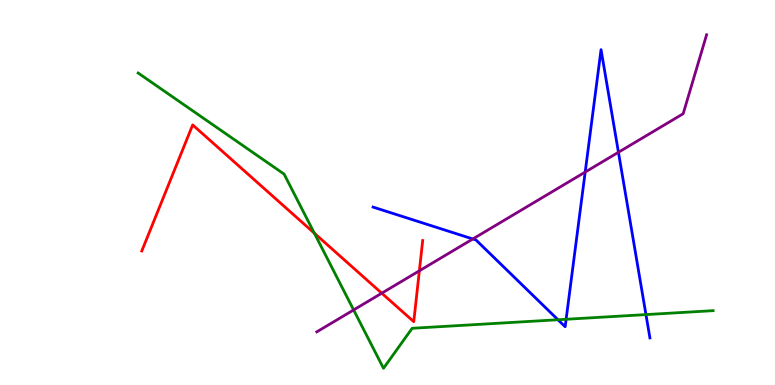[{'lines': ['blue', 'red'], 'intersections': []}, {'lines': ['green', 'red'], 'intersections': [{'x': 4.06, 'y': 3.94}]}, {'lines': ['purple', 'red'], 'intersections': [{'x': 4.93, 'y': 2.38}, {'x': 5.41, 'y': 2.97}]}, {'lines': ['blue', 'green'], 'intersections': [{'x': 7.2, 'y': 1.69}, {'x': 7.3, 'y': 1.71}, {'x': 8.33, 'y': 1.83}]}, {'lines': ['blue', 'purple'], 'intersections': [{'x': 6.1, 'y': 3.79}, {'x': 7.55, 'y': 5.53}, {'x': 7.98, 'y': 6.04}]}, {'lines': ['green', 'purple'], 'intersections': [{'x': 4.56, 'y': 1.95}]}]